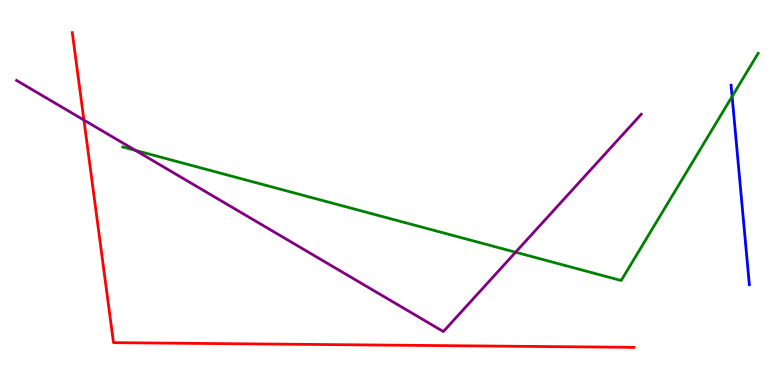[{'lines': ['blue', 'red'], 'intersections': []}, {'lines': ['green', 'red'], 'intersections': []}, {'lines': ['purple', 'red'], 'intersections': [{'x': 1.08, 'y': 6.88}]}, {'lines': ['blue', 'green'], 'intersections': [{'x': 9.45, 'y': 7.49}]}, {'lines': ['blue', 'purple'], 'intersections': []}, {'lines': ['green', 'purple'], 'intersections': [{'x': 1.75, 'y': 6.09}, {'x': 6.65, 'y': 3.45}]}]